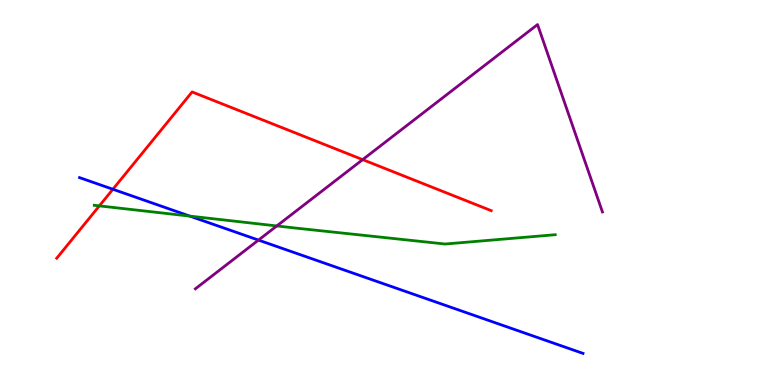[{'lines': ['blue', 'red'], 'intersections': [{'x': 1.46, 'y': 5.08}]}, {'lines': ['green', 'red'], 'intersections': [{'x': 1.28, 'y': 4.65}]}, {'lines': ['purple', 'red'], 'intersections': [{'x': 4.68, 'y': 5.85}]}, {'lines': ['blue', 'green'], 'intersections': [{'x': 2.45, 'y': 4.39}]}, {'lines': ['blue', 'purple'], 'intersections': [{'x': 3.34, 'y': 3.76}]}, {'lines': ['green', 'purple'], 'intersections': [{'x': 3.57, 'y': 4.13}]}]